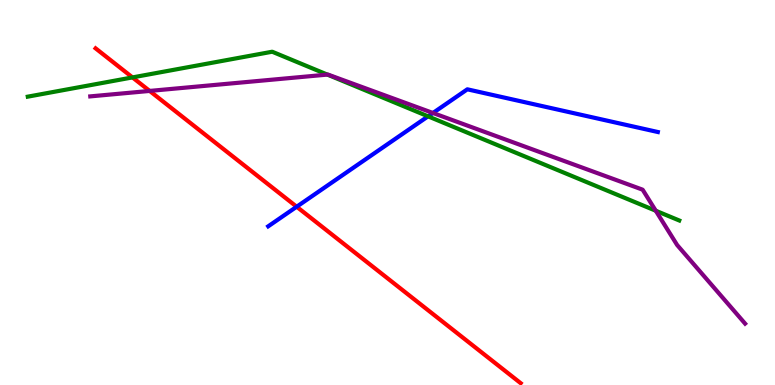[{'lines': ['blue', 'red'], 'intersections': [{'x': 3.83, 'y': 4.63}]}, {'lines': ['green', 'red'], 'intersections': [{'x': 1.71, 'y': 7.99}]}, {'lines': ['purple', 'red'], 'intersections': [{'x': 1.93, 'y': 7.64}]}, {'lines': ['blue', 'green'], 'intersections': [{'x': 5.52, 'y': 6.98}]}, {'lines': ['blue', 'purple'], 'intersections': [{'x': 5.59, 'y': 7.07}]}, {'lines': ['green', 'purple'], 'intersections': [{'x': 4.22, 'y': 8.06}, {'x': 8.46, 'y': 4.53}]}]